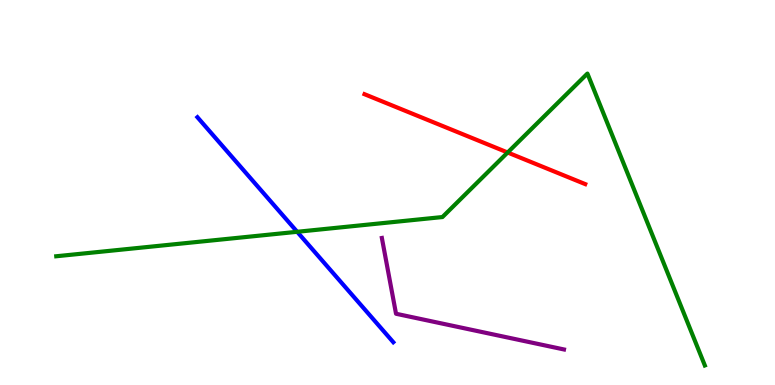[{'lines': ['blue', 'red'], 'intersections': []}, {'lines': ['green', 'red'], 'intersections': [{'x': 6.55, 'y': 6.04}]}, {'lines': ['purple', 'red'], 'intersections': []}, {'lines': ['blue', 'green'], 'intersections': [{'x': 3.83, 'y': 3.98}]}, {'lines': ['blue', 'purple'], 'intersections': []}, {'lines': ['green', 'purple'], 'intersections': []}]